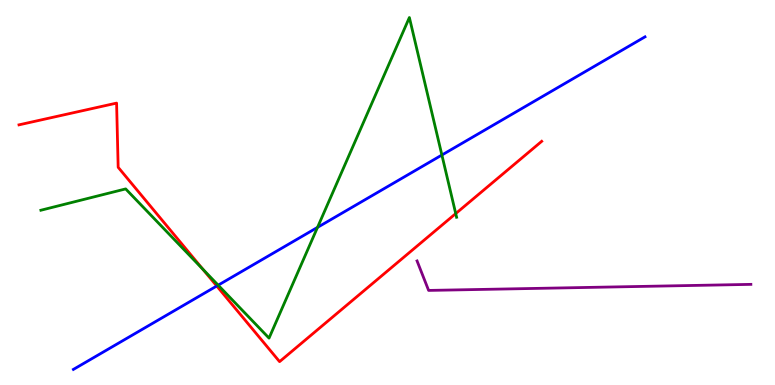[{'lines': ['blue', 'red'], 'intersections': [{'x': 2.8, 'y': 2.57}]}, {'lines': ['green', 'red'], 'intersections': [{'x': 2.61, 'y': 3.01}, {'x': 5.88, 'y': 4.45}]}, {'lines': ['purple', 'red'], 'intersections': []}, {'lines': ['blue', 'green'], 'intersections': [{'x': 2.82, 'y': 2.59}, {'x': 4.1, 'y': 4.09}, {'x': 5.7, 'y': 5.97}]}, {'lines': ['blue', 'purple'], 'intersections': []}, {'lines': ['green', 'purple'], 'intersections': []}]